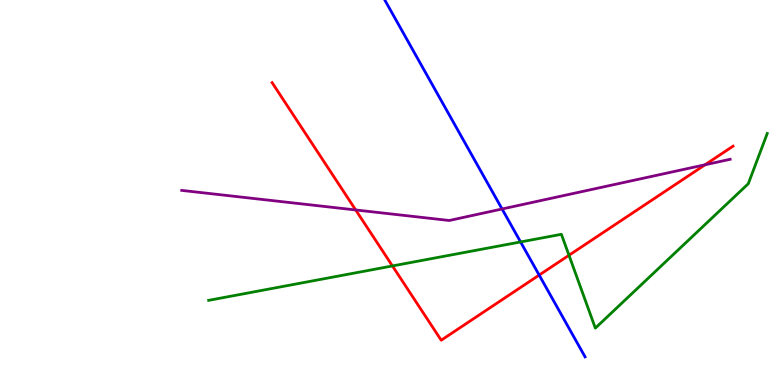[{'lines': ['blue', 'red'], 'intersections': [{'x': 6.96, 'y': 2.85}]}, {'lines': ['green', 'red'], 'intersections': [{'x': 5.06, 'y': 3.09}, {'x': 7.34, 'y': 3.37}]}, {'lines': ['purple', 'red'], 'intersections': [{'x': 4.59, 'y': 4.55}, {'x': 9.1, 'y': 5.72}]}, {'lines': ['blue', 'green'], 'intersections': [{'x': 6.72, 'y': 3.72}]}, {'lines': ['blue', 'purple'], 'intersections': [{'x': 6.48, 'y': 4.57}]}, {'lines': ['green', 'purple'], 'intersections': []}]